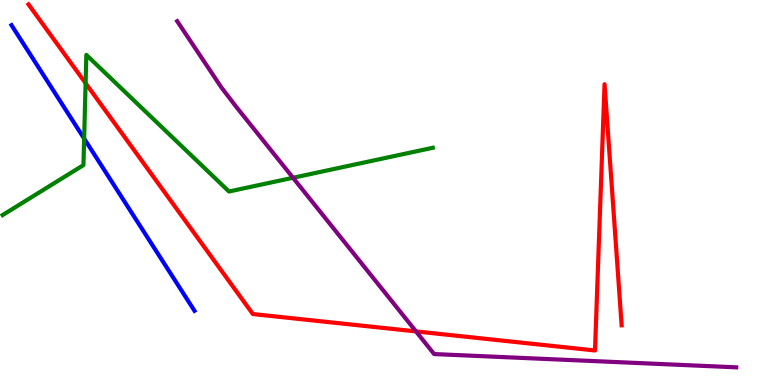[{'lines': ['blue', 'red'], 'intersections': []}, {'lines': ['green', 'red'], 'intersections': [{'x': 1.1, 'y': 7.84}]}, {'lines': ['purple', 'red'], 'intersections': [{'x': 5.37, 'y': 1.39}]}, {'lines': ['blue', 'green'], 'intersections': [{'x': 1.09, 'y': 6.4}]}, {'lines': ['blue', 'purple'], 'intersections': []}, {'lines': ['green', 'purple'], 'intersections': [{'x': 3.78, 'y': 5.38}]}]